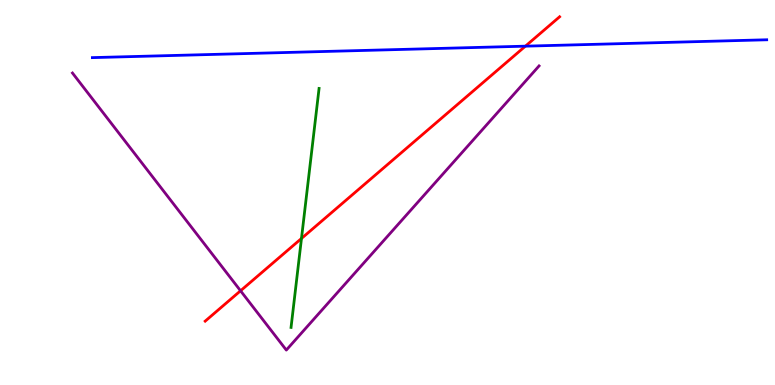[{'lines': ['blue', 'red'], 'intersections': [{'x': 6.78, 'y': 8.8}]}, {'lines': ['green', 'red'], 'intersections': [{'x': 3.89, 'y': 3.81}]}, {'lines': ['purple', 'red'], 'intersections': [{'x': 3.1, 'y': 2.45}]}, {'lines': ['blue', 'green'], 'intersections': []}, {'lines': ['blue', 'purple'], 'intersections': []}, {'lines': ['green', 'purple'], 'intersections': []}]